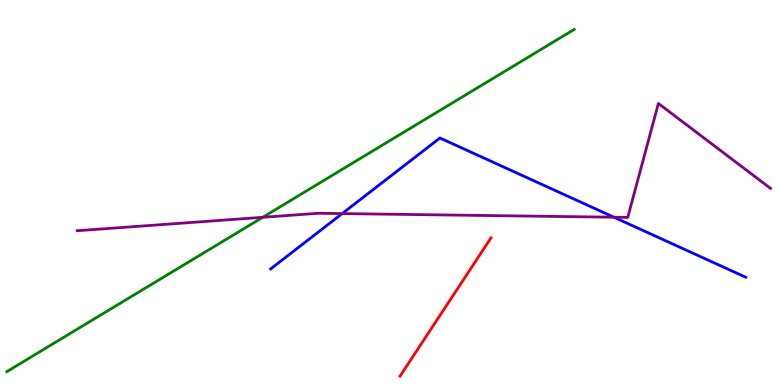[{'lines': ['blue', 'red'], 'intersections': []}, {'lines': ['green', 'red'], 'intersections': []}, {'lines': ['purple', 'red'], 'intersections': []}, {'lines': ['blue', 'green'], 'intersections': []}, {'lines': ['blue', 'purple'], 'intersections': [{'x': 4.42, 'y': 4.45}, {'x': 7.92, 'y': 4.36}]}, {'lines': ['green', 'purple'], 'intersections': [{'x': 3.39, 'y': 4.36}]}]